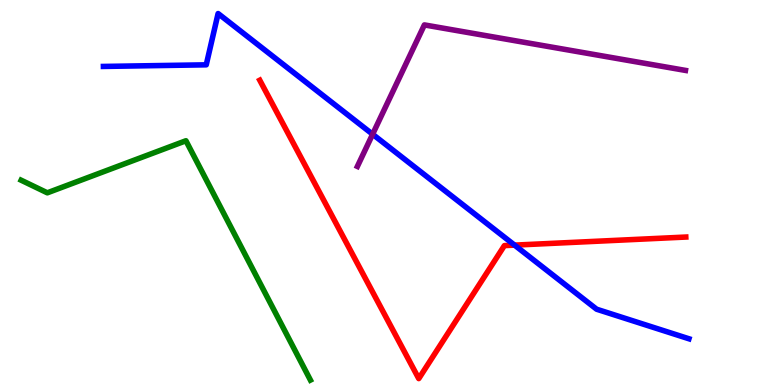[{'lines': ['blue', 'red'], 'intersections': [{'x': 6.64, 'y': 3.63}]}, {'lines': ['green', 'red'], 'intersections': []}, {'lines': ['purple', 'red'], 'intersections': []}, {'lines': ['blue', 'green'], 'intersections': []}, {'lines': ['blue', 'purple'], 'intersections': [{'x': 4.81, 'y': 6.51}]}, {'lines': ['green', 'purple'], 'intersections': []}]